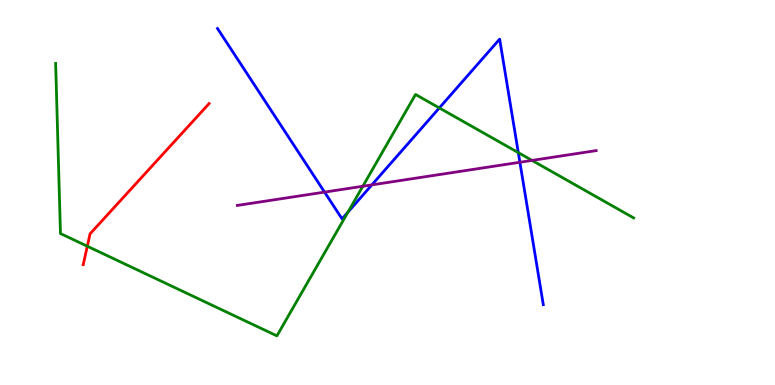[{'lines': ['blue', 'red'], 'intersections': []}, {'lines': ['green', 'red'], 'intersections': [{'x': 1.13, 'y': 3.6}]}, {'lines': ['purple', 'red'], 'intersections': []}, {'lines': ['blue', 'green'], 'intersections': [{'x': 4.49, 'y': 4.49}, {'x': 5.67, 'y': 7.2}, {'x': 6.69, 'y': 6.04}]}, {'lines': ['blue', 'purple'], 'intersections': [{'x': 4.19, 'y': 5.01}, {'x': 4.8, 'y': 5.2}, {'x': 6.71, 'y': 5.79}]}, {'lines': ['green', 'purple'], 'intersections': [{'x': 4.68, 'y': 5.16}, {'x': 6.87, 'y': 5.83}]}]